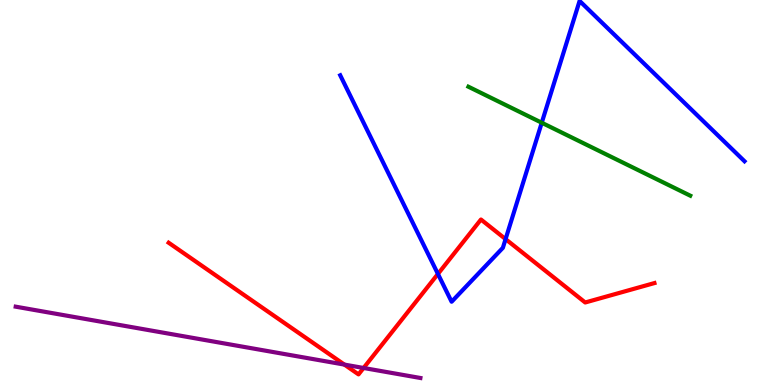[{'lines': ['blue', 'red'], 'intersections': [{'x': 5.65, 'y': 2.88}, {'x': 6.52, 'y': 3.79}]}, {'lines': ['green', 'red'], 'intersections': []}, {'lines': ['purple', 'red'], 'intersections': [{'x': 4.44, 'y': 0.53}, {'x': 4.69, 'y': 0.442}]}, {'lines': ['blue', 'green'], 'intersections': [{'x': 6.99, 'y': 6.81}]}, {'lines': ['blue', 'purple'], 'intersections': []}, {'lines': ['green', 'purple'], 'intersections': []}]